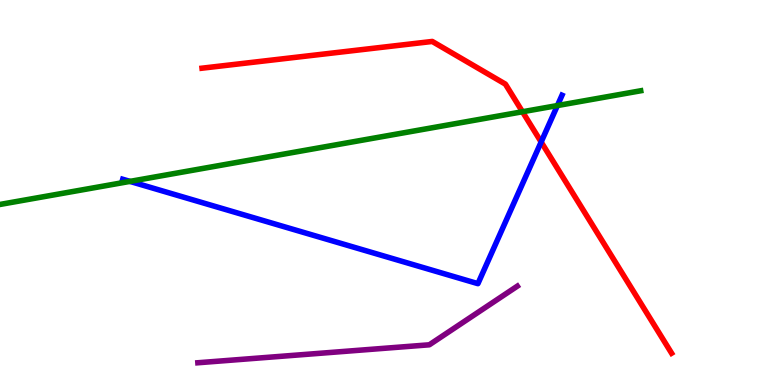[{'lines': ['blue', 'red'], 'intersections': [{'x': 6.98, 'y': 6.31}]}, {'lines': ['green', 'red'], 'intersections': [{'x': 6.74, 'y': 7.1}]}, {'lines': ['purple', 'red'], 'intersections': []}, {'lines': ['blue', 'green'], 'intersections': [{'x': 1.68, 'y': 5.29}, {'x': 7.19, 'y': 7.26}]}, {'lines': ['blue', 'purple'], 'intersections': []}, {'lines': ['green', 'purple'], 'intersections': []}]